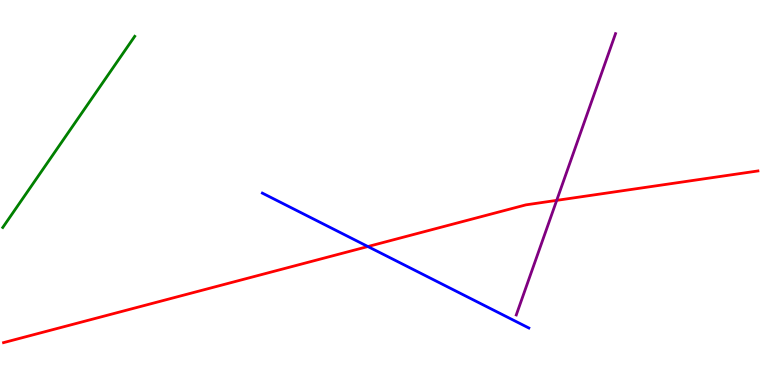[{'lines': ['blue', 'red'], 'intersections': [{'x': 4.75, 'y': 3.6}]}, {'lines': ['green', 'red'], 'intersections': []}, {'lines': ['purple', 'red'], 'intersections': [{'x': 7.18, 'y': 4.8}]}, {'lines': ['blue', 'green'], 'intersections': []}, {'lines': ['blue', 'purple'], 'intersections': []}, {'lines': ['green', 'purple'], 'intersections': []}]